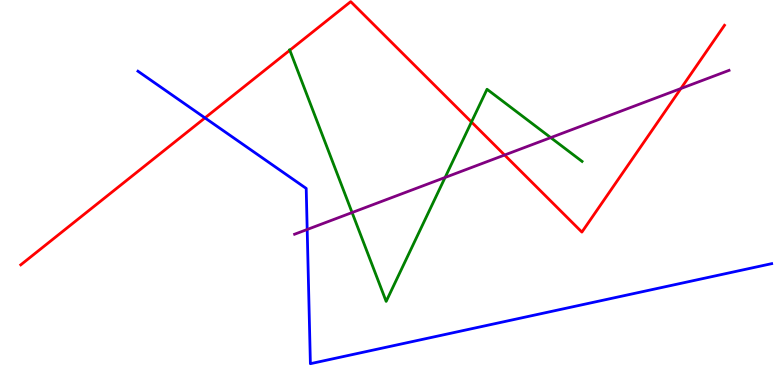[{'lines': ['blue', 'red'], 'intersections': [{'x': 2.64, 'y': 6.94}]}, {'lines': ['green', 'red'], 'intersections': [{'x': 3.74, 'y': 8.7}, {'x': 6.08, 'y': 6.83}]}, {'lines': ['purple', 'red'], 'intersections': [{'x': 6.51, 'y': 5.97}, {'x': 8.79, 'y': 7.7}]}, {'lines': ['blue', 'green'], 'intersections': []}, {'lines': ['blue', 'purple'], 'intersections': [{'x': 3.96, 'y': 4.04}]}, {'lines': ['green', 'purple'], 'intersections': [{'x': 4.54, 'y': 4.48}, {'x': 5.74, 'y': 5.39}, {'x': 7.11, 'y': 6.43}]}]